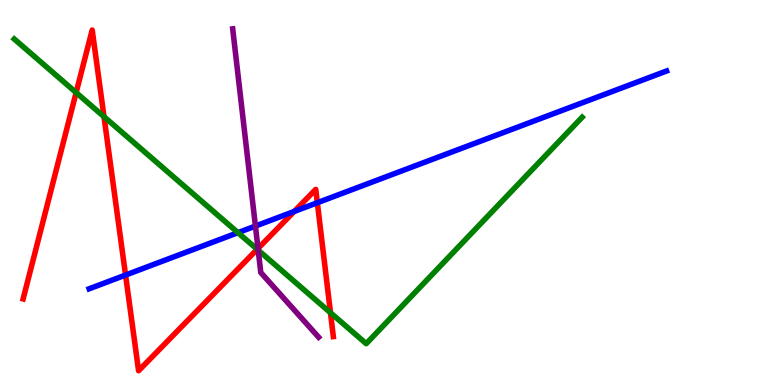[{'lines': ['blue', 'red'], 'intersections': [{'x': 1.62, 'y': 2.86}, {'x': 3.8, 'y': 4.51}, {'x': 4.09, 'y': 4.73}]}, {'lines': ['green', 'red'], 'intersections': [{'x': 0.982, 'y': 7.6}, {'x': 1.34, 'y': 6.97}, {'x': 3.32, 'y': 3.52}, {'x': 4.26, 'y': 1.88}]}, {'lines': ['purple', 'red'], 'intersections': [{'x': 3.33, 'y': 3.55}]}, {'lines': ['blue', 'green'], 'intersections': [{'x': 3.07, 'y': 3.96}]}, {'lines': ['blue', 'purple'], 'intersections': [{'x': 3.3, 'y': 4.13}]}, {'lines': ['green', 'purple'], 'intersections': [{'x': 3.33, 'y': 3.5}]}]